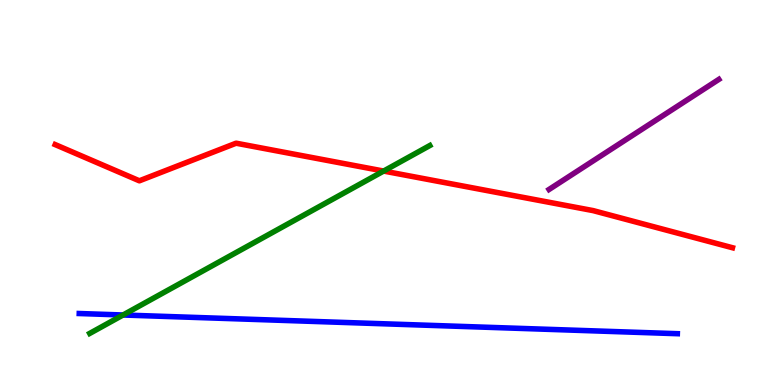[{'lines': ['blue', 'red'], 'intersections': []}, {'lines': ['green', 'red'], 'intersections': [{'x': 4.95, 'y': 5.56}]}, {'lines': ['purple', 'red'], 'intersections': []}, {'lines': ['blue', 'green'], 'intersections': [{'x': 1.59, 'y': 1.82}]}, {'lines': ['blue', 'purple'], 'intersections': []}, {'lines': ['green', 'purple'], 'intersections': []}]